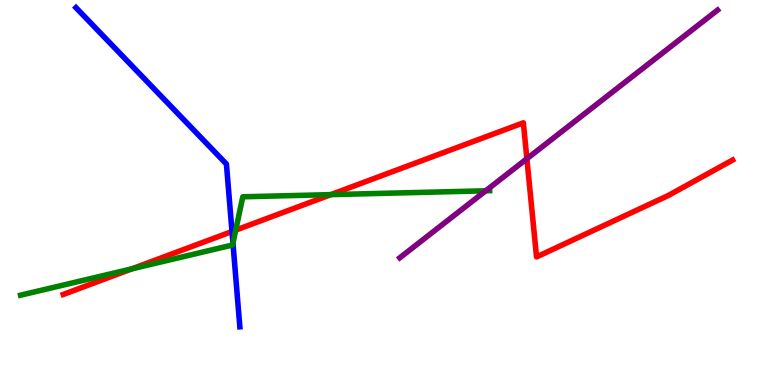[{'lines': ['blue', 'red'], 'intersections': [{'x': 2.99, 'y': 3.99}]}, {'lines': ['green', 'red'], 'intersections': [{'x': 1.7, 'y': 3.02}, {'x': 3.04, 'y': 4.02}, {'x': 4.27, 'y': 4.94}]}, {'lines': ['purple', 'red'], 'intersections': [{'x': 6.8, 'y': 5.88}]}, {'lines': ['blue', 'green'], 'intersections': [{'x': 3.01, 'y': 3.68}]}, {'lines': ['blue', 'purple'], 'intersections': []}, {'lines': ['green', 'purple'], 'intersections': [{'x': 6.27, 'y': 5.04}]}]